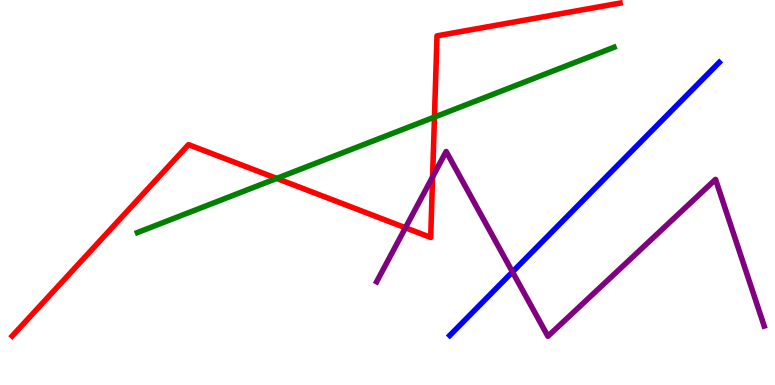[{'lines': ['blue', 'red'], 'intersections': []}, {'lines': ['green', 'red'], 'intersections': [{'x': 3.57, 'y': 5.37}, {'x': 5.61, 'y': 6.96}]}, {'lines': ['purple', 'red'], 'intersections': [{'x': 5.23, 'y': 4.08}, {'x': 5.58, 'y': 5.4}]}, {'lines': ['blue', 'green'], 'intersections': []}, {'lines': ['blue', 'purple'], 'intersections': [{'x': 6.61, 'y': 2.94}]}, {'lines': ['green', 'purple'], 'intersections': []}]